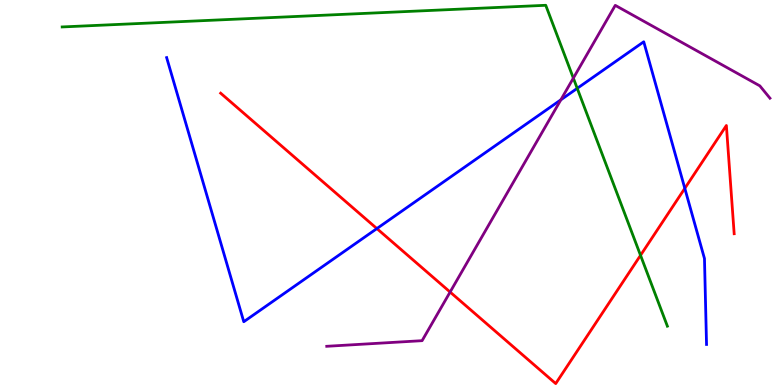[{'lines': ['blue', 'red'], 'intersections': [{'x': 4.86, 'y': 4.06}, {'x': 8.84, 'y': 5.11}]}, {'lines': ['green', 'red'], 'intersections': [{'x': 8.26, 'y': 3.37}]}, {'lines': ['purple', 'red'], 'intersections': [{'x': 5.81, 'y': 2.41}]}, {'lines': ['blue', 'green'], 'intersections': [{'x': 7.45, 'y': 7.71}]}, {'lines': ['blue', 'purple'], 'intersections': [{'x': 7.24, 'y': 7.41}]}, {'lines': ['green', 'purple'], 'intersections': [{'x': 7.4, 'y': 7.97}]}]